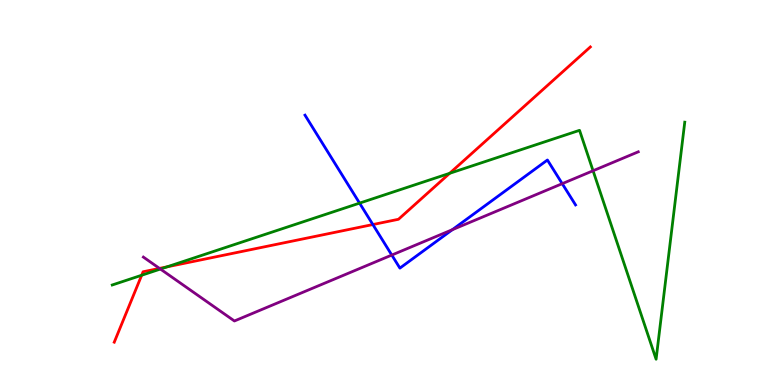[{'lines': ['blue', 'red'], 'intersections': [{'x': 4.81, 'y': 4.17}]}, {'lines': ['green', 'red'], 'intersections': [{'x': 1.83, 'y': 2.85}, {'x': 2.16, 'y': 3.07}, {'x': 5.8, 'y': 5.5}]}, {'lines': ['purple', 'red'], 'intersections': [{'x': 2.06, 'y': 3.03}]}, {'lines': ['blue', 'green'], 'intersections': [{'x': 4.64, 'y': 4.72}]}, {'lines': ['blue', 'purple'], 'intersections': [{'x': 5.06, 'y': 3.38}, {'x': 5.84, 'y': 4.03}, {'x': 7.25, 'y': 5.23}]}, {'lines': ['green', 'purple'], 'intersections': [{'x': 2.07, 'y': 3.01}, {'x': 7.65, 'y': 5.56}]}]